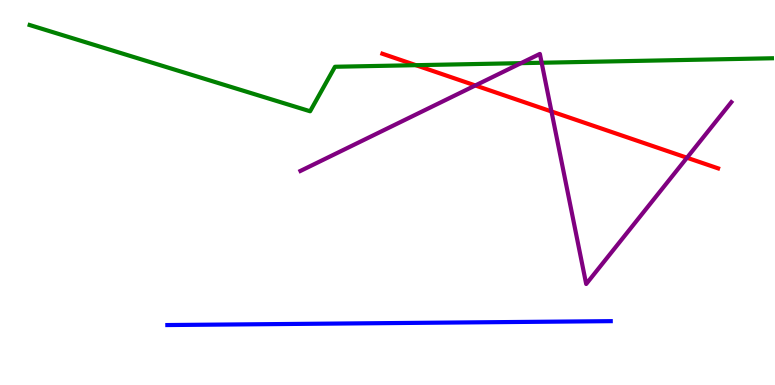[{'lines': ['blue', 'red'], 'intersections': []}, {'lines': ['green', 'red'], 'intersections': [{'x': 5.37, 'y': 8.31}]}, {'lines': ['purple', 'red'], 'intersections': [{'x': 6.13, 'y': 7.78}, {'x': 7.12, 'y': 7.1}, {'x': 8.86, 'y': 5.9}]}, {'lines': ['blue', 'green'], 'intersections': []}, {'lines': ['blue', 'purple'], 'intersections': []}, {'lines': ['green', 'purple'], 'intersections': [{'x': 6.72, 'y': 8.36}, {'x': 6.99, 'y': 8.37}]}]